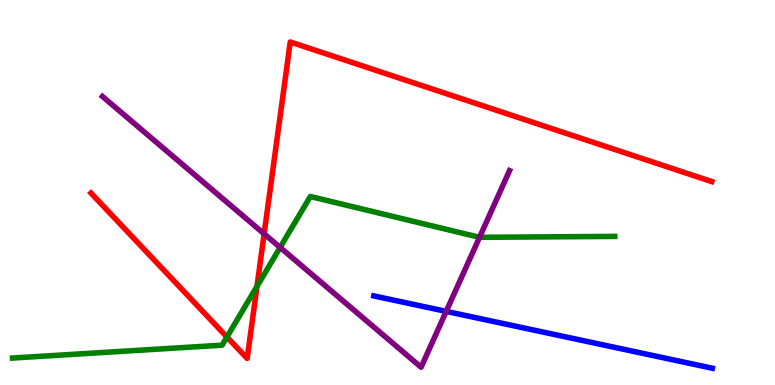[{'lines': ['blue', 'red'], 'intersections': []}, {'lines': ['green', 'red'], 'intersections': [{'x': 2.93, 'y': 1.25}, {'x': 3.32, 'y': 2.56}]}, {'lines': ['purple', 'red'], 'intersections': [{'x': 3.41, 'y': 3.93}]}, {'lines': ['blue', 'green'], 'intersections': []}, {'lines': ['blue', 'purple'], 'intersections': [{'x': 5.76, 'y': 1.91}]}, {'lines': ['green', 'purple'], 'intersections': [{'x': 3.61, 'y': 3.57}, {'x': 6.19, 'y': 3.84}]}]